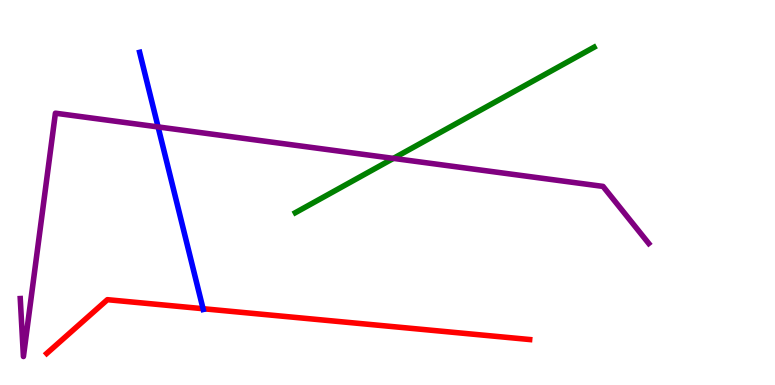[{'lines': ['blue', 'red'], 'intersections': [{'x': 2.62, 'y': 1.98}]}, {'lines': ['green', 'red'], 'intersections': []}, {'lines': ['purple', 'red'], 'intersections': []}, {'lines': ['blue', 'green'], 'intersections': []}, {'lines': ['blue', 'purple'], 'intersections': [{'x': 2.04, 'y': 6.7}]}, {'lines': ['green', 'purple'], 'intersections': [{'x': 5.08, 'y': 5.89}]}]